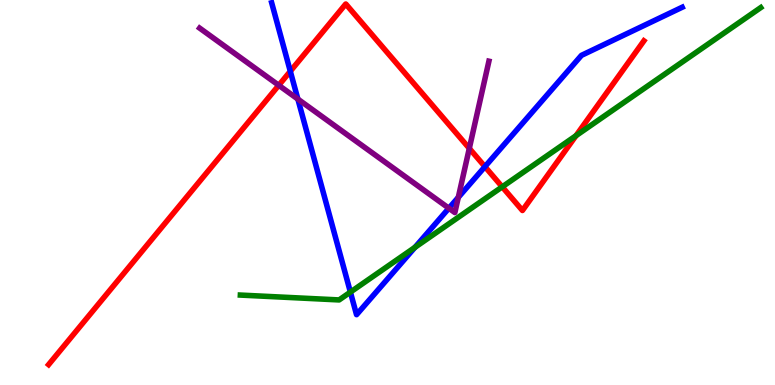[{'lines': ['blue', 'red'], 'intersections': [{'x': 3.75, 'y': 8.15}, {'x': 6.26, 'y': 5.67}]}, {'lines': ['green', 'red'], 'intersections': [{'x': 6.48, 'y': 5.15}, {'x': 7.43, 'y': 6.48}]}, {'lines': ['purple', 'red'], 'intersections': [{'x': 3.6, 'y': 7.78}, {'x': 6.06, 'y': 6.15}]}, {'lines': ['blue', 'green'], 'intersections': [{'x': 4.52, 'y': 2.41}, {'x': 5.35, 'y': 3.58}]}, {'lines': ['blue', 'purple'], 'intersections': [{'x': 3.84, 'y': 7.43}, {'x': 5.79, 'y': 4.59}, {'x': 5.91, 'y': 4.87}]}, {'lines': ['green', 'purple'], 'intersections': []}]